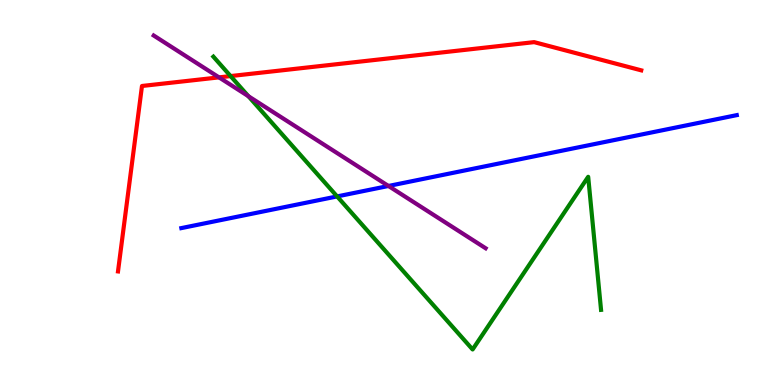[{'lines': ['blue', 'red'], 'intersections': []}, {'lines': ['green', 'red'], 'intersections': [{'x': 2.98, 'y': 8.02}]}, {'lines': ['purple', 'red'], 'intersections': [{'x': 2.83, 'y': 7.99}]}, {'lines': ['blue', 'green'], 'intersections': [{'x': 4.35, 'y': 4.9}]}, {'lines': ['blue', 'purple'], 'intersections': [{'x': 5.01, 'y': 5.17}]}, {'lines': ['green', 'purple'], 'intersections': [{'x': 3.2, 'y': 7.5}]}]